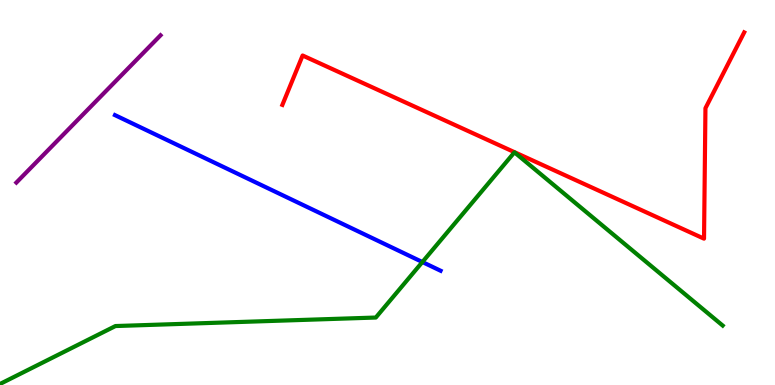[{'lines': ['blue', 'red'], 'intersections': []}, {'lines': ['green', 'red'], 'intersections': []}, {'lines': ['purple', 'red'], 'intersections': []}, {'lines': ['blue', 'green'], 'intersections': [{'x': 5.45, 'y': 3.19}]}, {'lines': ['blue', 'purple'], 'intersections': []}, {'lines': ['green', 'purple'], 'intersections': []}]